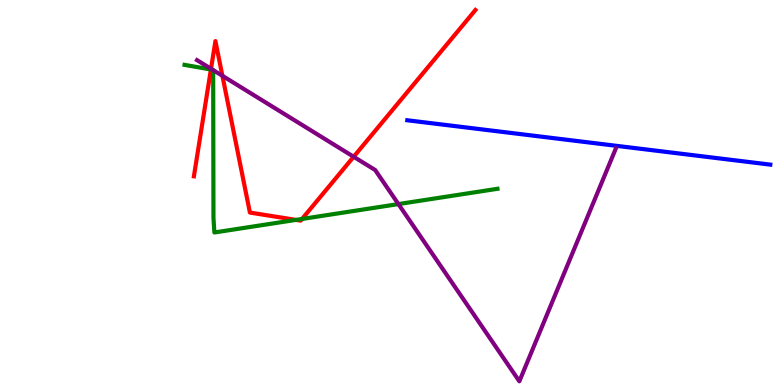[{'lines': ['blue', 'red'], 'intersections': []}, {'lines': ['green', 'red'], 'intersections': [{'x': 2.72, 'y': 8.19}, {'x': 3.82, 'y': 4.29}, {'x': 3.9, 'y': 4.31}]}, {'lines': ['purple', 'red'], 'intersections': [{'x': 2.72, 'y': 8.21}, {'x': 2.87, 'y': 8.03}, {'x': 4.56, 'y': 5.93}]}, {'lines': ['blue', 'green'], 'intersections': []}, {'lines': ['blue', 'purple'], 'intersections': []}, {'lines': ['green', 'purple'], 'intersections': [{'x': 2.75, 'y': 8.19}, {'x': 2.75, 'y': 8.18}, {'x': 5.14, 'y': 4.7}]}]